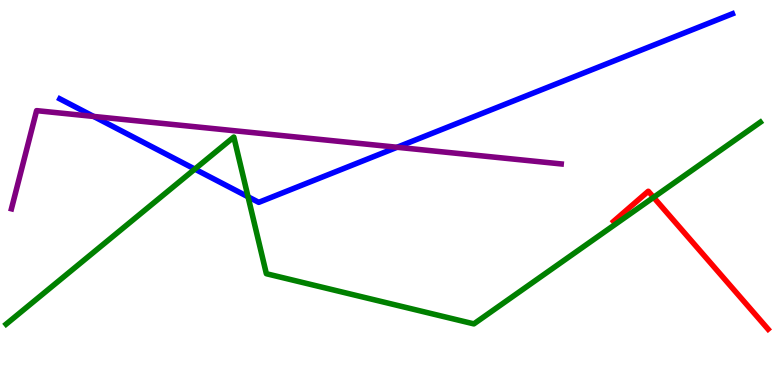[{'lines': ['blue', 'red'], 'intersections': []}, {'lines': ['green', 'red'], 'intersections': [{'x': 8.43, 'y': 4.87}]}, {'lines': ['purple', 'red'], 'intersections': []}, {'lines': ['blue', 'green'], 'intersections': [{'x': 2.51, 'y': 5.61}, {'x': 3.2, 'y': 4.89}]}, {'lines': ['blue', 'purple'], 'intersections': [{'x': 1.21, 'y': 6.98}, {'x': 5.12, 'y': 6.17}]}, {'lines': ['green', 'purple'], 'intersections': []}]